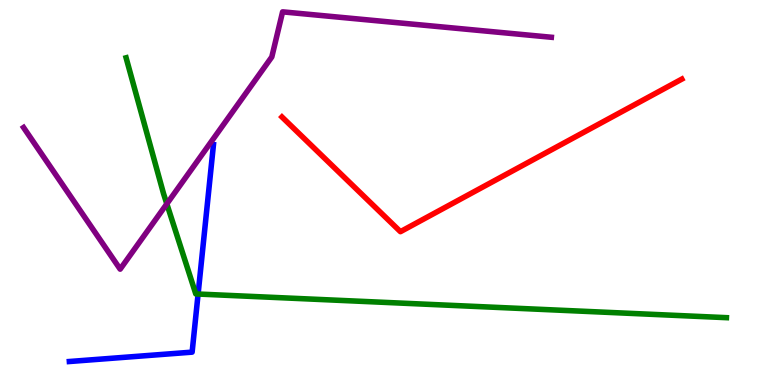[{'lines': ['blue', 'red'], 'intersections': []}, {'lines': ['green', 'red'], 'intersections': []}, {'lines': ['purple', 'red'], 'intersections': []}, {'lines': ['blue', 'green'], 'intersections': [{'x': 2.56, 'y': 2.36}]}, {'lines': ['blue', 'purple'], 'intersections': []}, {'lines': ['green', 'purple'], 'intersections': [{'x': 2.15, 'y': 4.7}]}]